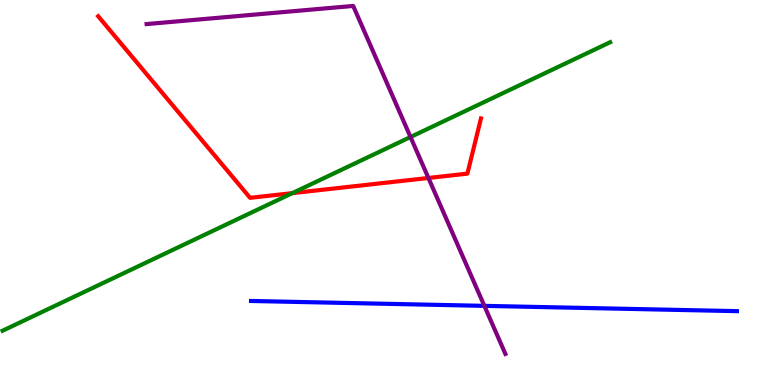[{'lines': ['blue', 'red'], 'intersections': []}, {'lines': ['green', 'red'], 'intersections': [{'x': 3.77, 'y': 4.98}]}, {'lines': ['purple', 'red'], 'intersections': [{'x': 5.53, 'y': 5.38}]}, {'lines': ['blue', 'green'], 'intersections': []}, {'lines': ['blue', 'purple'], 'intersections': [{'x': 6.25, 'y': 2.06}]}, {'lines': ['green', 'purple'], 'intersections': [{'x': 5.3, 'y': 6.44}]}]